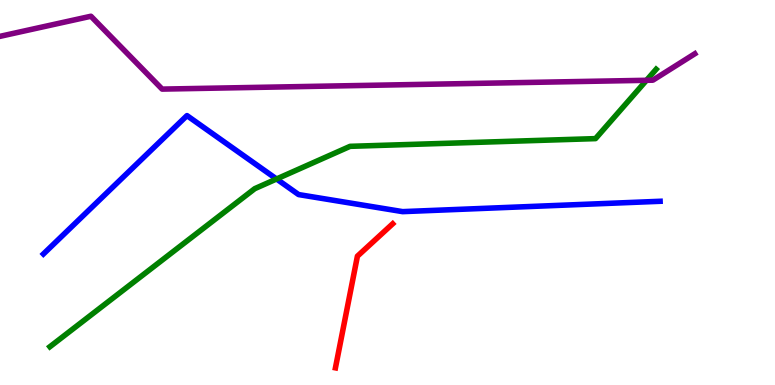[{'lines': ['blue', 'red'], 'intersections': []}, {'lines': ['green', 'red'], 'intersections': []}, {'lines': ['purple', 'red'], 'intersections': []}, {'lines': ['blue', 'green'], 'intersections': [{'x': 3.57, 'y': 5.35}]}, {'lines': ['blue', 'purple'], 'intersections': []}, {'lines': ['green', 'purple'], 'intersections': [{'x': 8.34, 'y': 7.91}]}]